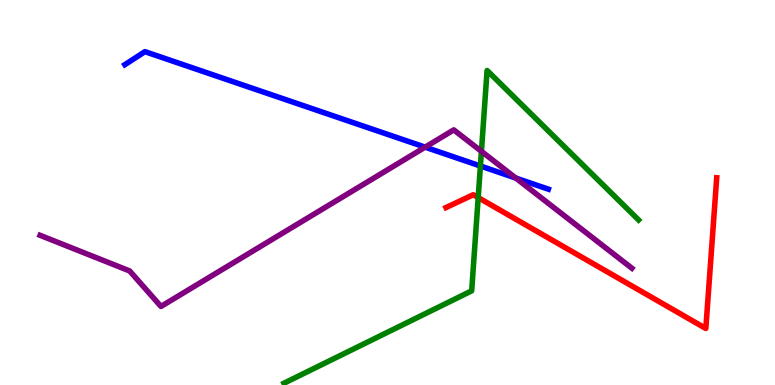[{'lines': ['blue', 'red'], 'intersections': []}, {'lines': ['green', 'red'], 'intersections': [{'x': 6.17, 'y': 4.87}]}, {'lines': ['purple', 'red'], 'intersections': []}, {'lines': ['blue', 'green'], 'intersections': [{'x': 6.2, 'y': 5.69}]}, {'lines': ['blue', 'purple'], 'intersections': [{'x': 5.49, 'y': 6.18}, {'x': 6.66, 'y': 5.37}]}, {'lines': ['green', 'purple'], 'intersections': [{'x': 6.21, 'y': 6.07}]}]